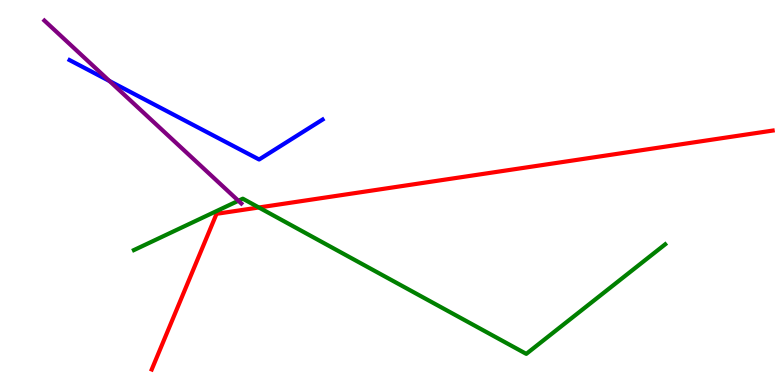[{'lines': ['blue', 'red'], 'intersections': []}, {'lines': ['green', 'red'], 'intersections': [{'x': 3.34, 'y': 4.61}]}, {'lines': ['purple', 'red'], 'intersections': []}, {'lines': ['blue', 'green'], 'intersections': []}, {'lines': ['blue', 'purple'], 'intersections': [{'x': 1.41, 'y': 7.9}]}, {'lines': ['green', 'purple'], 'intersections': [{'x': 3.08, 'y': 4.79}]}]